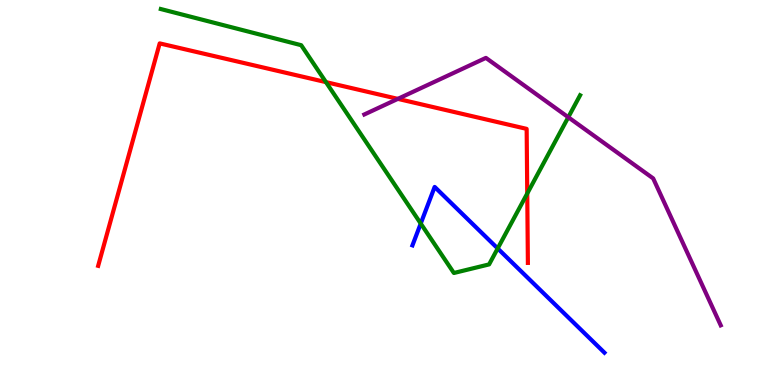[{'lines': ['blue', 'red'], 'intersections': []}, {'lines': ['green', 'red'], 'intersections': [{'x': 4.21, 'y': 7.87}, {'x': 6.8, 'y': 4.97}]}, {'lines': ['purple', 'red'], 'intersections': [{'x': 5.13, 'y': 7.43}]}, {'lines': ['blue', 'green'], 'intersections': [{'x': 5.43, 'y': 4.19}, {'x': 6.42, 'y': 3.55}]}, {'lines': ['blue', 'purple'], 'intersections': []}, {'lines': ['green', 'purple'], 'intersections': [{'x': 7.33, 'y': 6.95}]}]